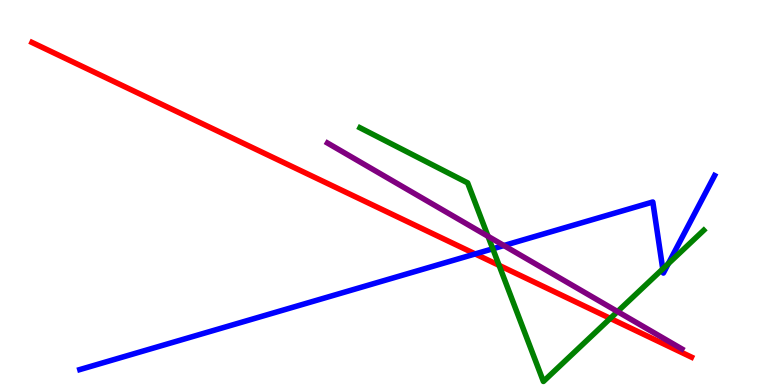[{'lines': ['blue', 'red'], 'intersections': [{'x': 6.13, 'y': 3.4}]}, {'lines': ['green', 'red'], 'intersections': [{'x': 6.44, 'y': 3.11}, {'x': 7.87, 'y': 1.73}]}, {'lines': ['purple', 'red'], 'intersections': []}, {'lines': ['blue', 'green'], 'intersections': [{'x': 6.36, 'y': 3.54}, {'x': 8.55, 'y': 3.02}, {'x': 8.62, 'y': 3.15}]}, {'lines': ['blue', 'purple'], 'intersections': [{'x': 6.5, 'y': 3.62}]}, {'lines': ['green', 'purple'], 'intersections': [{'x': 6.3, 'y': 3.86}, {'x': 7.97, 'y': 1.91}]}]